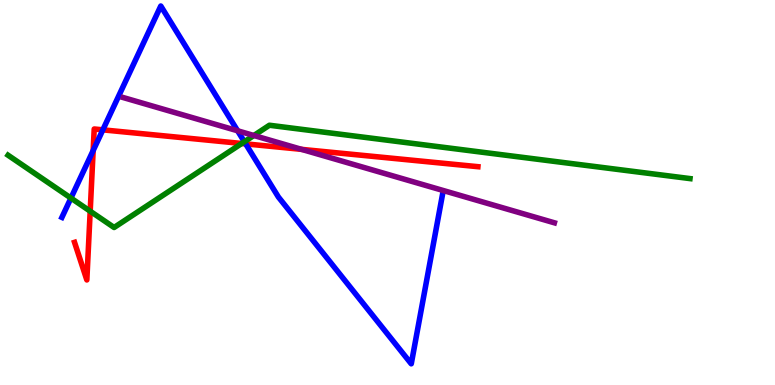[{'lines': ['blue', 'red'], 'intersections': [{'x': 1.2, 'y': 6.09}, {'x': 1.33, 'y': 6.63}, {'x': 3.17, 'y': 6.26}]}, {'lines': ['green', 'red'], 'intersections': [{'x': 1.16, 'y': 4.51}, {'x': 3.12, 'y': 6.27}]}, {'lines': ['purple', 'red'], 'intersections': [{'x': 3.89, 'y': 6.12}]}, {'lines': ['blue', 'green'], 'intersections': [{'x': 0.915, 'y': 4.86}, {'x': 3.15, 'y': 6.32}]}, {'lines': ['blue', 'purple'], 'intersections': [{'x': 3.07, 'y': 6.6}]}, {'lines': ['green', 'purple'], 'intersections': [{'x': 3.28, 'y': 6.48}]}]